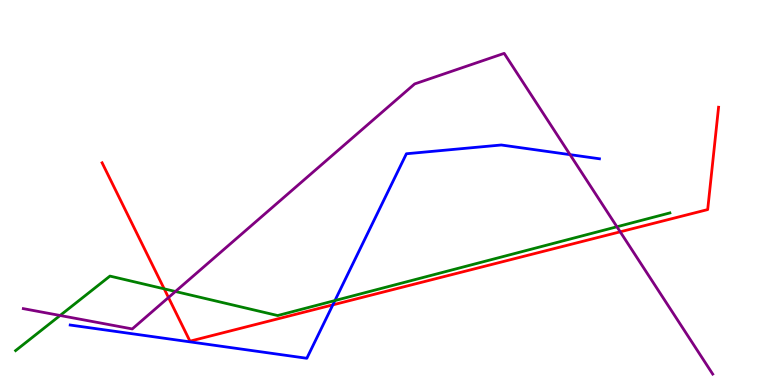[{'lines': ['blue', 'red'], 'intersections': [{'x': 4.29, 'y': 2.08}]}, {'lines': ['green', 'red'], 'intersections': [{'x': 2.12, 'y': 2.5}]}, {'lines': ['purple', 'red'], 'intersections': [{'x': 2.17, 'y': 2.27}, {'x': 8.0, 'y': 3.98}]}, {'lines': ['blue', 'green'], 'intersections': [{'x': 4.32, 'y': 2.19}]}, {'lines': ['blue', 'purple'], 'intersections': [{'x': 7.36, 'y': 5.98}]}, {'lines': ['green', 'purple'], 'intersections': [{'x': 0.775, 'y': 1.81}, {'x': 2.26, 'y': 2.43}, {'x': 7.96, 'y': 4.11}]}]